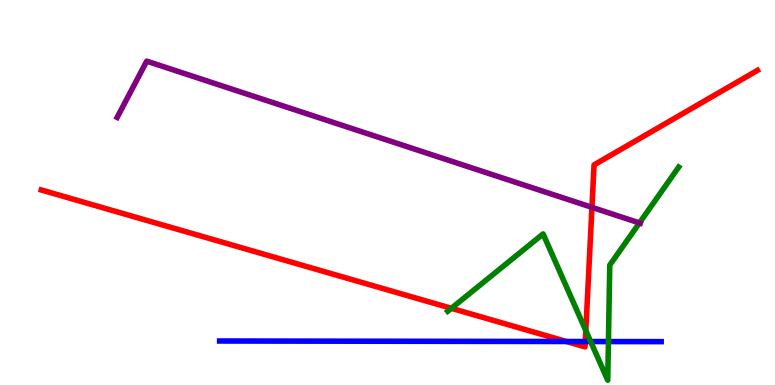[{'lines': ['blue', 'red'], 'intersections': [{'x': 7.31, 'y': 1.13}, {'x': 7.55, 'y': 1.13}]}, {'lines': ['green', 'red'], 'intersections': [{'x': 5.82, 'y': 1.99}, {'x': 7.56, 'y': 1.41}]}, {'lines': ['purple', 'red'], 'intersections': [{'x': 7.64, 'y': 4.61}]}, {'lines': ['blue', 'green'], 'intersections': [{'x': 7.62, 'y': 1.13}, {'x': 7.85, 'y': 1.13}]}, {'lines': ['blue', 'purple'], 'intersections': []}, {'lines': ['green', 'purple'], 'intersections': [{'x': 8.25, 'y': 4.21}]}]